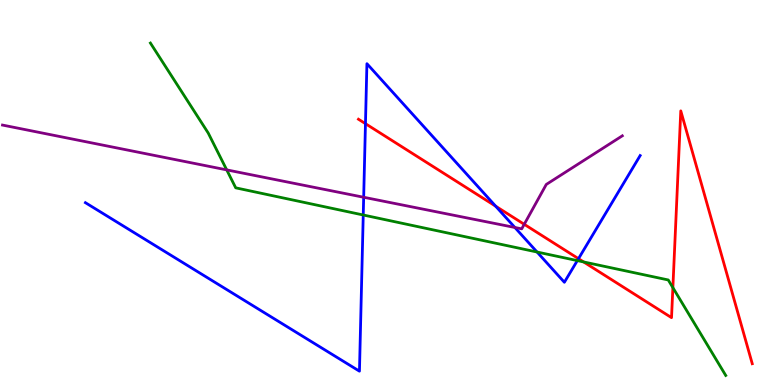[{'lines': ['blue', 'red'], 'intersections': [{'x': 4.72, 'y': 6.79}, {'x': 6.4, 'y': 4.64}, {'x': 7.46, 'y': 3.28}]}, {'lines': ['green', 'red'], 'intersections': [{'x': 7.53, 'y': 3.2}, {'x': 8.68, 'y': 2.53}]}, {'lines': ['purple', 'red'], 'intersections': [{'x': 6.76, 'y': 4.17}]}, {'lines': ['blue', 'green'], 'intersections': [{'x': 4.69, 'y': 4.42}, {'x': 6.93, 'y': 3.45}, {'x': 7.45, 'y': 3.23}]}, {'lines': ['blue', 'purple'], 'intersections': [{'x': 4.69, 'y': 4.88}, {'x': 6.64, 'y': 4.09}]}, {'lines': ['green', 'purple'], 'intersections': [{'x': 2.93, 'y': 5.59}]}]